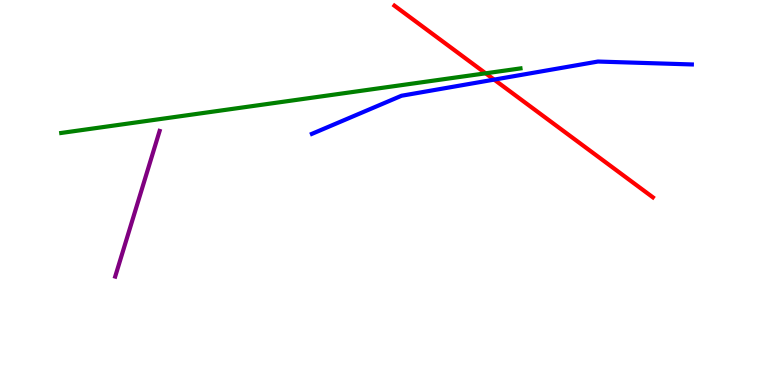[{'lines': ['blue', 'red'], 'intersections': [{'x': 6.38, 'y': 7.93}]}, {'lines': ['green', 'red'], 'intersections': [{'x': 6.27, 'y': 8.1}]}, {'lines': ['purple', 'red'], 'intersections': []}, {'lines': ['blue', 'green'], 'intersections': []}, {'lines': ['blue', 'purple'], 'intersections': []}, {'lines': ['green', 'purple'], 'intersections': []}]